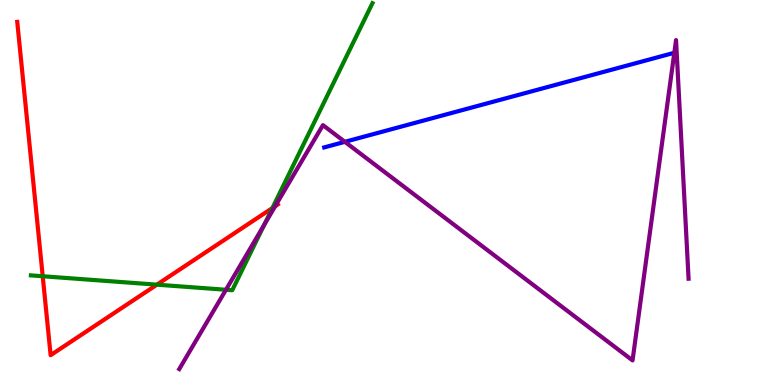[{'lines': ['blue', 'red'], 'intersections': []}, {'lines': ['green', 'red'], 'intersections': [{'x': 0.551, 'y': 2.82}, {'x': 2.02, 'y': 2.61}, {'x': 3.51, 'y': 4.6}]}, {'lines': ['purple', 'red'], 'intersections': [{'x': 3.55, 'y': 4.64}]}, {'lines': ['blue', 'green'], 'intersections': []}, {'lines': ['blue', 'purple'], 'intersections': [{'x': 4.45, 'y': 6.32}]}, {'lines': ['green', 'purple'], 'intersections': [{'x': 2.92, 'y': 2.47}, {'x': 3.41, 'y': 4.16}]}]